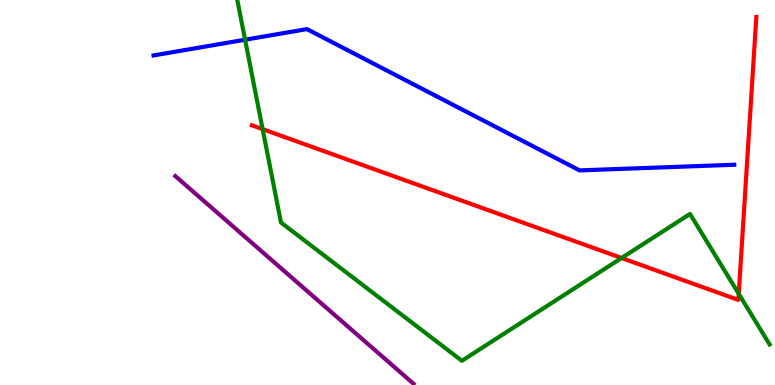[{'lines': ['blue', 'red'], 'intersections': []}, {'lines': ['green', 'red'], 'intersections': [{'x': 3.39, 'y': 6.65}, {'x': 8.02, 'y': 3.3}, {'x': 9.53, 'y': 2.37}]}, {'lines': ['purple', 'red'], 'intersections': []}, {'lines': ['blue', 'green'], 'intersections': [{'x': 3.16, 'y': 8.97}]}, {'lines': ['blue', 'purple'], 'intersections': []}, {'lines': ['green', 'purple'], 'intersections': []}]